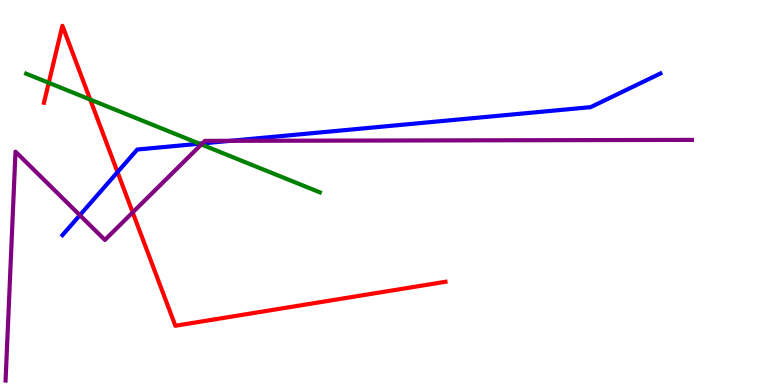[{'lines': ['blue', 'red'], 'intersections': [{'x': 1.52, 'y': 5.53}]}, {'lines': ['green', 'red'], 'intersections': [{'x': 0.629, 'y': 7.85}, {'x': 1.16, 'y': 7.41}]}, {'lines': ['purple', 'red'], 'intersections': [{'x': 1.71, 'y': 4.48}]}, {'lines': ['blue', 'green'], 'intersections': [{'x': 2.57, 'y': 6.27}]}, {'lines': ['blue', 'purple'], 'intersections': [{'x': 1.03, 'y': 4.41}, {'x': 2.61, 'y': 6.27}, {'x': 2.97, 'y': 6.34}]}, {'lines': ['green', 'purple'], 'intersections': [{'x': 2.6, 'y': 6.25}]}]